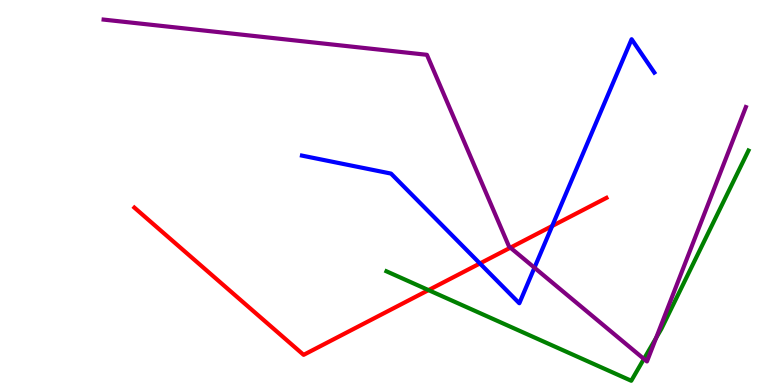[{'lines': ['blue', 'red'], 'intersections': [{'x': 6.19, 'y': 3.16}, {'x': 7.12, 'y': 4.13}]}, {'lines': ['green', 'red'], 'intersections': [{'x': 5.53, 'y': 2.46}]}, {'lines': ['purple', 'red'], 'intersections': [{'x': 6.59, 'y': 3.57}]}, {'lines': ['blue', 'green'], 'intersections': []}, {'lines': ['blue', 'purple'], 'intersections': [{'x': 6.9, 'y': 3.05}]}, {'lines': ['green', 'purple'], 'intersections': [{'x': 8.31, 'y': 0.677}, {'x': 8.47, 'y': 1.22}]}]